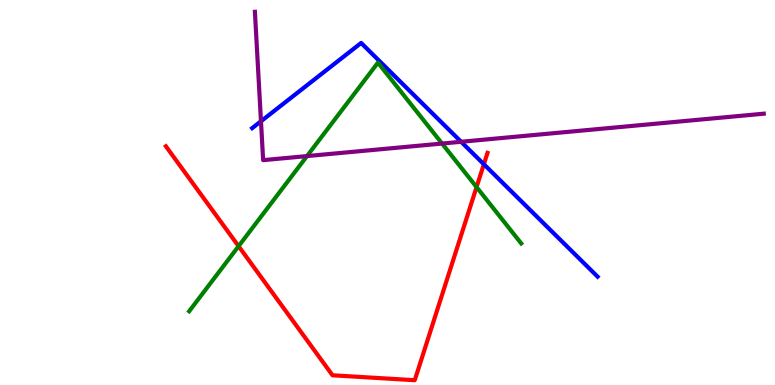[{'lines': ['blue', 'red'], 'intersections': [{'x': 6.24, 'y': 5.73}]}, {'lines': ['green', 'red'], 'intersections': [{'x': 3.08, 'y': 3.61}, {'x': 6.15, 'y': 5.14}]}, {'lines': ['purple', 'red'], 'intersections': []}, {'lines': ['blue', 'green'], 'intersections': []}, {'lines': ['blue', 'purple'], 'intersections': [{'x': 3.37, 'y': 6.85}, {'x': 5.95, 'y': 6.32}]}, {'lines': ['green', 'purple'], 'intersections': [{'x': 3.96, 'y': 5.95}, {'x': 5.7, 'y': 6.27}]}]